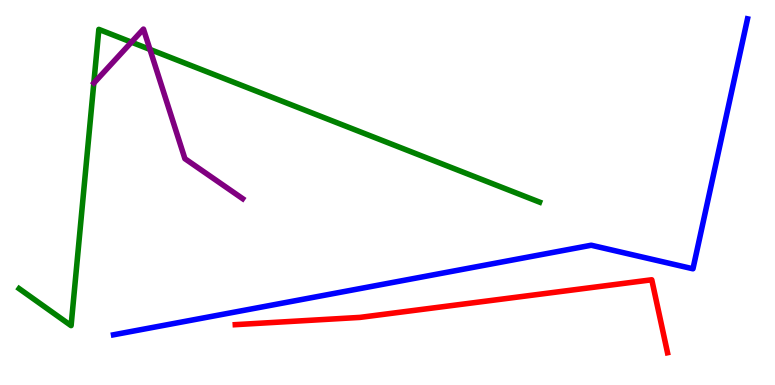[{'lines': ['blue', 'red'], 'intersections': []}, {'lines': ['green', 'red'], 'intersections': []}, {'lines': ['purple', 'red'], 'intersections': []}, {'lines': ['blue', 'green'], 'intersections': []}, {'lines': ['blue', 'purple'], 'intersections': []}, {'lines': ['green', 'purple'], 'intersections': [{'x': 1.7, 'y': 8.9}, {'x': 1.93, 'y': 8.72}]}]